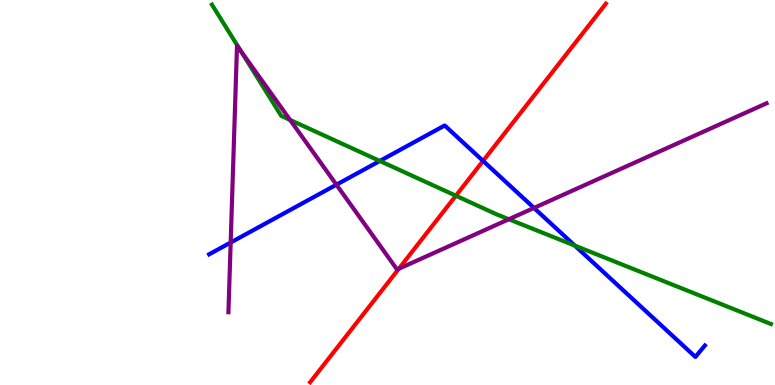[{'lines': ['blue', 'red'], 'intersections': [{'x': 6.23, 'y': 5.82}]}, {'lines': ['green', 'red'], 'intersections': [{'x': 5.88, 'y': 4.92}]}, {'lines': ['purple', 'red'], 'intersections': [{'x': 5.15, 'y': 3.02}]}, {'lines': ['blue', 'green'], 'intersections': [{'x': 4.9, 'y': 5.82}, {'x': 7.42, 'y': 3.62}]}, {'lines': ['blue', 'purple'], 'intersections': [{'x': 2.98, 'y': 3.7}, {'x': 4.34, 'y': 5.2}, {'x': 6.89, 'y': 4.6}]}, {'lines': ['green', 'purple'], 'intersections': [{'x': 3.11, 'y': 8.67}, {'x': 3.74, 'y': 6.88}, {'x': 6.57, 'y': 4.31}]}]